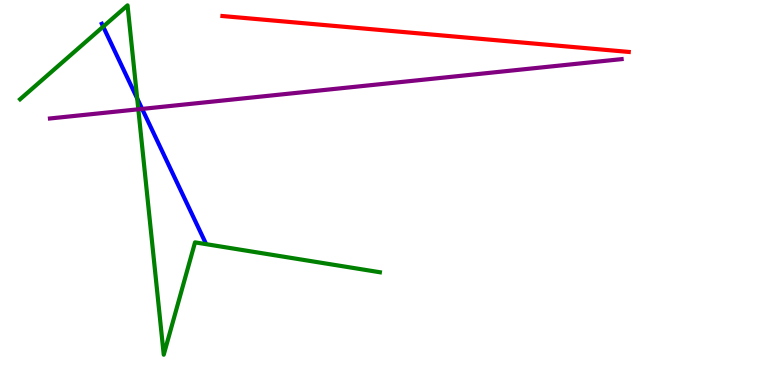[{'lines': ['blue', 'red'], 'intersections': []}, {'lines': ['green', 'red'], 'intersections': []}, {'lines': ['purple', 'red'], 'intersections': []}, {'lines': ['blue', 'green'], 'intersections': [{'x': 1.33, 'y': 9.31}, {'x': 1.77, 'y': 7.44}]}, {'lines': ['blue', 'purple'], 'intersections': [{'x': 1.83, 'y': 7.17}]}, {'lines': ['green', 'purple'], 'intersections': [{'x': 1.78, 'y': 7.16}]}]